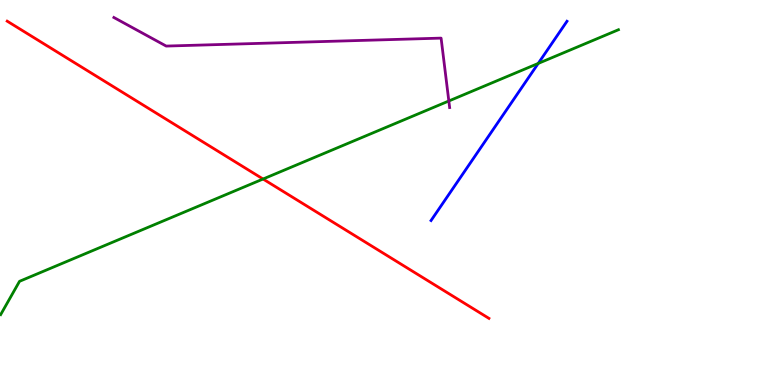[{'lines': ['blue', 'red'], 'intersections': []}, {'lines': ['green', 'red'], 'intersections': [{'x': 3.39, 'y': 5.35}]}, {'lines': ['purple', 'red'], 'intersections': []}, {'lines': ['blue', 'green'], 'intersections': [{'x': 6.94, 'y': 8.35}]}, {'lines': ['blue', 'purple'], 'intersections': []}, {'lines': ['green', 'purple'], 'intersections': [{'x': 5.79, 'y': 7.38}]}]